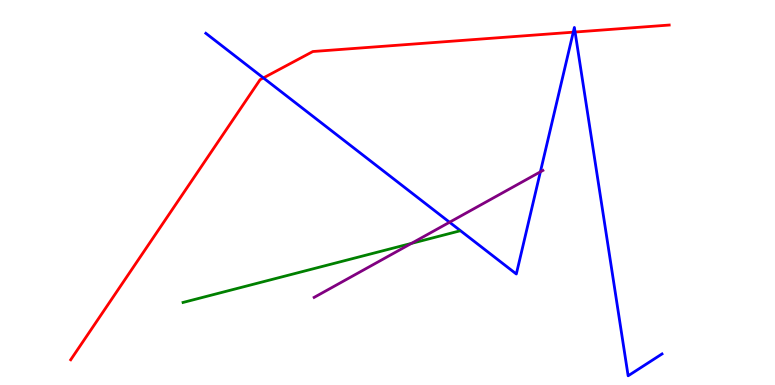[{'lines': ['blue', 'red'], 'intersections': [{'x': 3.4, 'y': 7.98}, {'x': 7.4, 'y': 9.16}, {'x': 7.42, 'y': 9.17}]}, {'lines': ['green', 'red'], 'intersections': []}, {'lines': ['purple', 'red'], 'intersections': []}, {'lines': ['blue', 'green'], 'intersections': []}, {'lines': ['blue', 'purple'], 'intersections': [{'x': 5.8, 'y': 4.23}, {'x': 6.97, 'y': 5.54}]}, {'lines': ['green', 'purple'], 'intersections': [{'x': 5.31, 'y': 3.68}]}]